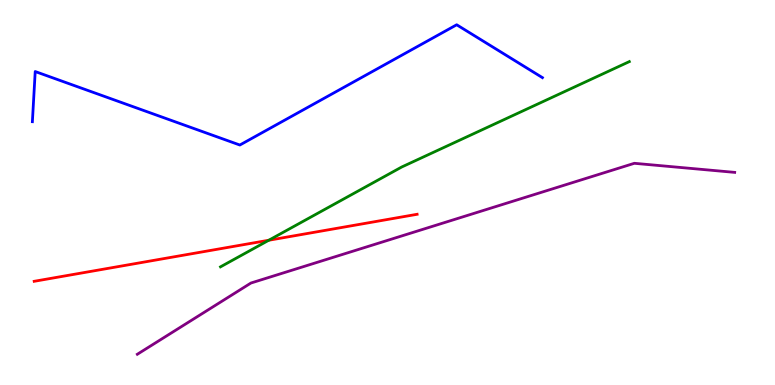[{'lines': ['blue', 'red'], 'intersections': []}, {'lines': ['green', 'red'], 'intersections': [{'x': 3.47, 'y': 3.76}]}, {'lines': ['purple', 'red'], 'intersections': []}, {'lines': ['blue', 'green'], 'intersections': []}, {'lines': ['blue', 'purple'], 'intersections': []}, {'lines': ['green', 'purple'], 'intersections': []}]